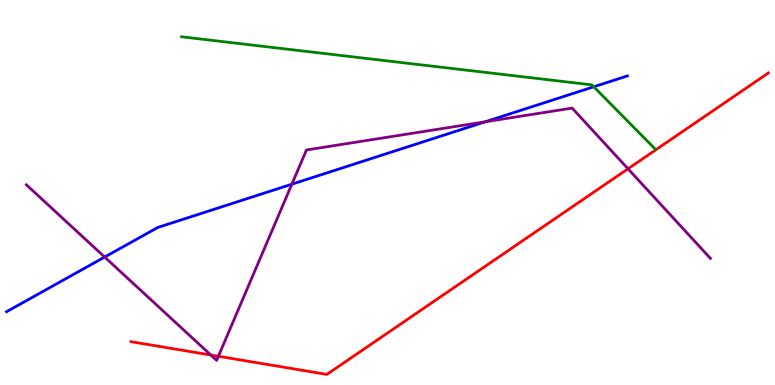[{'lines': ['blue', 'red'], 'intersections': []}, {'lines': ['green', 'red'], 'intersections': []}, {'lines': ['purple', 'red'], 'intersections': [{'x': 2.72, 'y': 0.779}, {'x': 2.82, 'y': 0.746}, {'x': 8.1, 'y': 5.62}]}, {'lines': ['blue', 'green'], 'intersections': [{'x': 7.66, 'y': 7.75}]}, {'lines': ['blue', 'purple'], 'intersections': [{'x': 1.35, 'y': 3.32}, {'x': 3.77, 'y': 5.22}, {'x': 6.26, 'y': 6.84}]}, {'lines': ['green', 'purple'], 'intersections': []}]